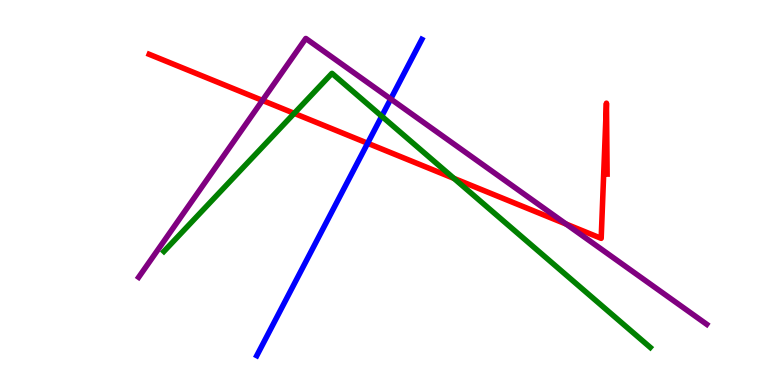[{'lines': ['blue', 'red'], 'intersections': [{'x': 4.74, 'y': 6.28}]}, {'lines': ['green', 'red'], 'intersections': [{'x': 3.8, 'y': 7.06}, {'x': 5.86, 'y': 5.37}]}, {'lines': ['purple', 'red'], 'intersections': [{'x': 3.39, 'y': 7.39}, {'x': 7.31, 'y': 4.18}]}, {'lines': ['blue', 'green'], 'intersections': [{'x': 4.93, 'y': 6.98}]}, {'lines': ['blue', 'purple'], 'intersections': [{'x': 5.04, 'y': 7.43}]}, {'lines': ['green', 'purple'], 'intersections': []}]